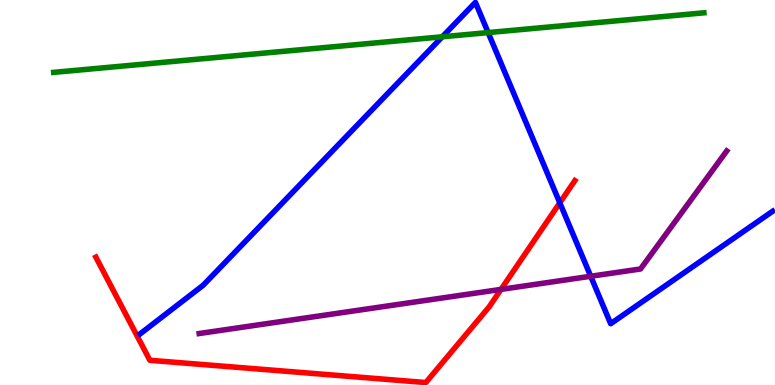[{'lines': ['blue', 'red'], 'intersections': [{'x': 7.22, 'y': 4.73}]}, {'lines': ['green', 'red'], 'intersections': []}, {'lines': ['purple', 'red'], 'intersections': [{'x': 6.46, 'y': 2.48}]}, {'lines': ['blue', 'green'], 'intersections': [{'x': 5.71, 'y': 9.04}, {'x': 6.3, 'y': 9.15}]}, {'lines': ['blue', 'purple'], 'intersections': [{'x': 7.62, 'y': 2.82}]}, {'lines': ['green', 'purple'], 'intersections': []}]